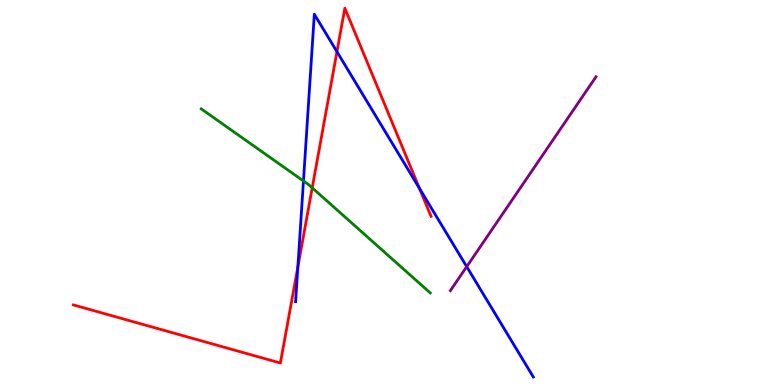[{'lines': ['blue', 'red'], 'intersections': [{'x': 3.84, 'y': 3.07}, {'x': 4.35, 'y': 8.66}, {'x': 5.41, 'y': 5.11}]}, {'lines': ['green', 'red'], 'intersections': [{'x': 4.03, 'y': 5.12}]}, {'lines': ['purple', 'red'], 'intersections': []}, {'lines': ['blue', 'green'], 'intersections': [{'x': 3.92, 'y': 5.3}]}, {'lines': ['blue', 'purple'], 'intersections': [{'x': 6.02, 'y': 3.07}]}, {'lines': ['green', 'purple'], 'intersections': []}]